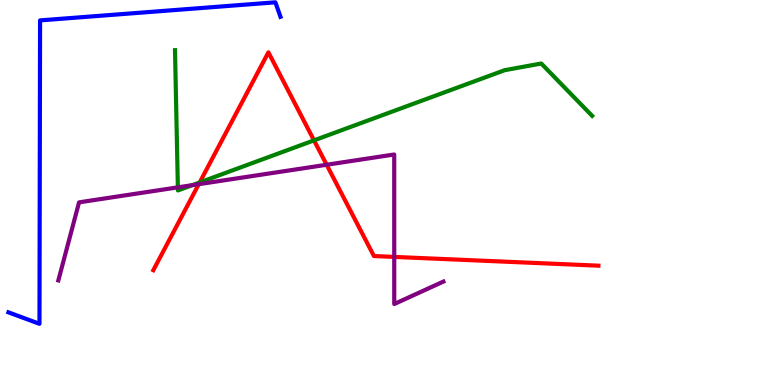[{'lines': ['blue', 'red'], 'intersections': []}, {'lines': ['green', 'red'], 'intersections': [{'x': 2.58, 'y': 5.26}, {'x': 4.05, 'y': 6.35}]}, {'lines': ['purple', 'red'], 'intersections': [{'x': 2.56, 'y': 5.22}, {'x': 4.21, 'y': 5.72}, {'x': 5.09, 'y': 3.33}]}, {'lines': ['blue', 'green'], 'intersections': []}, {'lines': ['blue', 'purple'], 'intersections': []}, {'lines': ['green', 'purple'], 'intersections': [{'x': 2.3, 'y': 5.13}, {'x': 2.48, 'y': 5.19}]}]